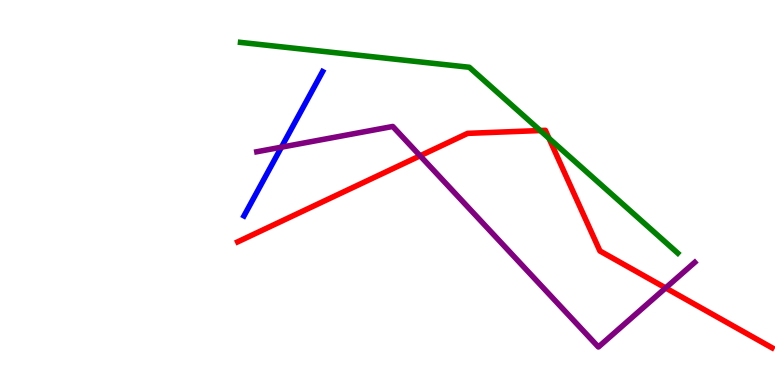[{'lines': ['blue', 'red'], 'intersections': []}, {'lines': ['green', 'red'], 'intersections': [{'x': 6.97, 'y': 6.61}, {'x': 7.08, 'y': 6.41}]}, {'lines': ['purple', 'red'], 'intersections': [{'x': 5.42, 'y': 5.95}, {'x': 8.59, 'y': 2.52}]}, {'lines': ['blue', 'green'], 'intersections': []}, {'lines': ['blue', 'purple'], 'intersections': [{'x': 3.63, 'y': 6.18}]}, {'lines': ['green', 'purple'], 'intersections': []}]